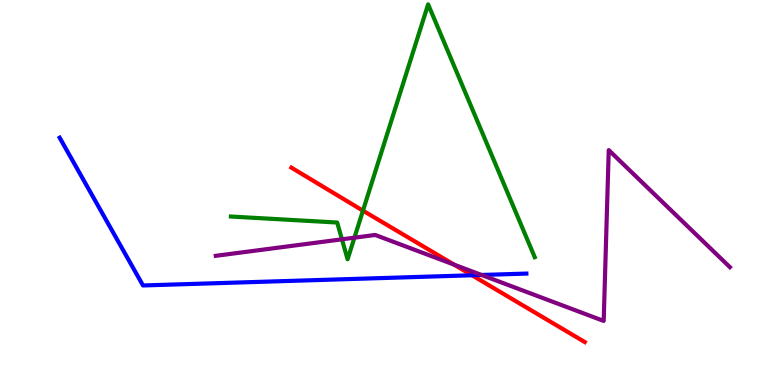[{'lines': ['blue', 'red'], 'intersections': [{'x': 6.09, 'y': 2.85}]}, {'lines': ['green', 'red'], 'intersections': [{'x': 4.68, 'y': 4.53}]}, {'lines': ['purple', 'red'], 'intersections': [{'x': 5.86, 'y': 3.13}]}, {'lines': ['blue', 'green'], 'intersections': []}, {'lines': ['blue', 'purple'], 'intersections': [{'x': 6.21, 'y': 2.86}]}, {'lines': ['green', 'purple'], 'intersections': [{'x': 4.41, 'y': 3.78}, {'x': 4.57, 'y': 3.83}]}]